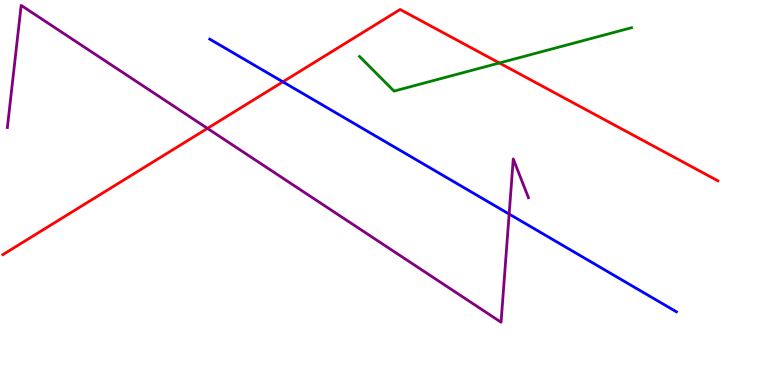[{'lines': ['blue', 'red'], 'intersections': [{'x': 3.65, 'y': 7.87}]}, {'lines': ['green', 'red'], 'intersections': [{'x': 6.44, 'y': 8.36}]}, {'lines': ['purple', 'red'], 'intersections': [{'x': 2.68, 'y': 6.67}]}, {'lines': ['blue', 'green'], 'intersections': []}, {'lines': ['blue', 'purple'], 'intersections': [{'x': 6.57, 'y': 4.44}]}, {'lines': ['green', 'purple'], 'intersections': []}]